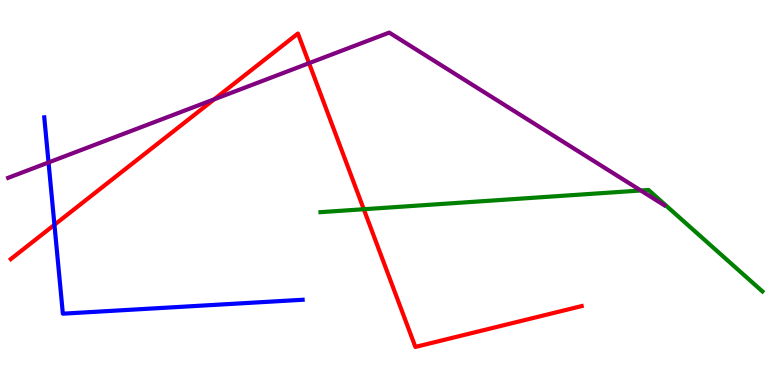[{'lines': ['blue', 'red'], 'intersections': [{'x': 0.702, 'y': 4.16}]}, {'lines': ['green', 'red'], 'intersections': [{'x': 4.69, 'y': 4.57}]}, {'lines': ['purple', 'red'], 'intersections': [{'x': 2.76, 'y': 7.42}, {'x': 3.99, 'y': 8.36}]}, {'lines': ['blue', 'green'], 'intersections': []}, {'lines': ['blue', 'purple'], 'intersections': [{'x': 0.626, 'y': 5.78}]}, {'lines': ['green', 'purple'], 'intersections': [{'x': 8.27, 'y': 5.05}]}]